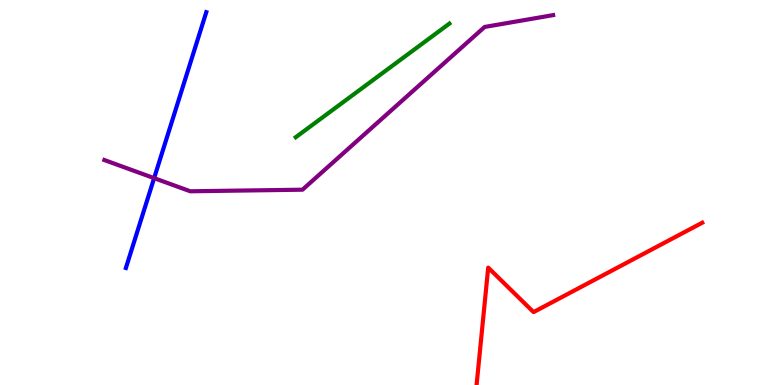[{'lines': ['blue', 'red'], 'intersections': []}, {'lines': ['green', 'red'], 'intersections': []}, {'lines': ['purple', 'red'], 'intersections': []}, {'lines': ['blue', 'green'], 'intersections': []}, {'lines': ['blue', 'purple'], 'intersections': [{'x': 1.99, 'y': 5.37}]}, {'lines': ['green', 'purple'], 'intersections': []}]